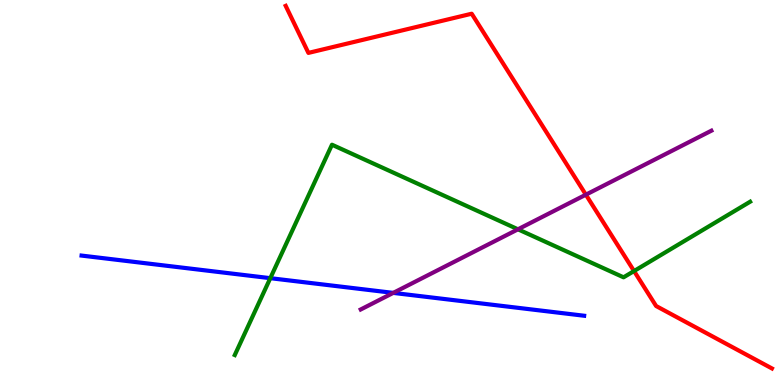[{'lines': ['blue', 'red'], 'intersections': []}, {'lines': ['green', 'red'], 'intersections': [{'x': 8.18, 'y': 2.96}]}, {'lines': ['purple', 'red'], 'intersections': [{'x': 7.56, 'y': 4.94}]}, {'lines': ['blue', 'green'], 'intersections': [{'x': 3.49, 'y': 2.77}]}, {'lines': ['blue', 'purple'], 'intersections': [{'x': 5.07, 'y': 2.39}]}, {'lines': ['green', 'purple'], 'intersections': [{'x': 6.68, 'y': 4.04}]}]